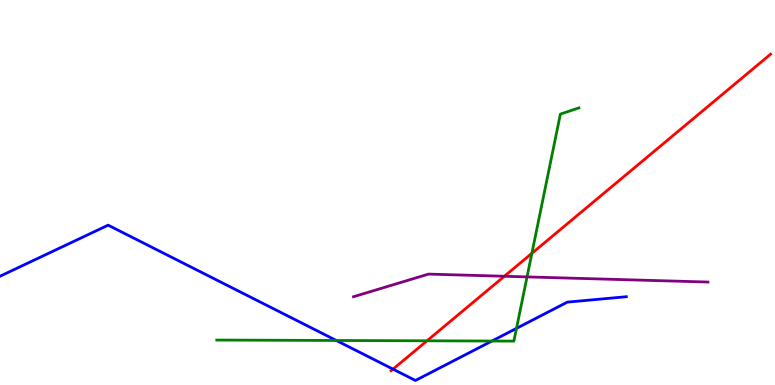[{'lines': ['blue', 'red'], 'intersections': [{'x': 5.07, 'y': 0.412}]}, {'lines': ['green', 'red'], 'intersections': [{'x': 5.51, 'y': 1.15}, {'x': 6.86, 'y': 3.42}]}, {'lines': ['purple', 'red'], 'intersections': [{'x': 6.51, 'y': 2.82}]}, {'lines': ['blue', 'green'], 'intersections': [{'x': 4.34, 'y': 1.16}, {'x': 6.35, 'y': 1.14}, {'x': 6.66, 'y': 1.47}]}, {'lines': ['blue', 'purple'], 'intersections': []}, {'lines': ['green', 'purple'], 'intersections': [{'x': 6.8, 'y': 2.81}]}]